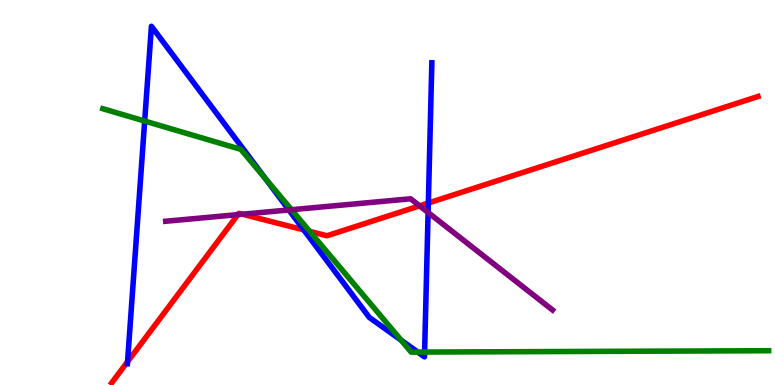[{'lines': ['blue', 'red'], 'intersections': [{'x': 1.65, 'y': 0.605}, {'x': 3.92, 'y': 4.03}, {'x': 5.53, 'y': 4.73}]}, {'lines': ['green', 'red'], 'intersections': [{'x': 4.0, 'y': 3.99}]}, {'lines': ['purple', 'red'], 'intersections': [{'x': 3.07, 'y': 4.43}, {'x': 3.13, 'y': 4.44}, {'x': 5.41, 'y': 4.65}]}, {'lines': ['blue', 'green'], 'intersections': [{'x': 1.87, 'y': 6.86}, {'x': 3.43, 'y': 5.36}, {'x': 5.18, 'y': 1.16}, {'x': 5.39, 'y': 0.855}, {'x': 5.48, 'y': 0.855}]}, {'lines': ['blue', 'purple'], 'intersections': [{'x': 3.73, 'y': 4.55}, {'x': 5.52, 'y': 4.48}]}, {'lines': ['green', 'purple'], 'intersections': [{'x': 3.76, 'y': 4.55}]}]